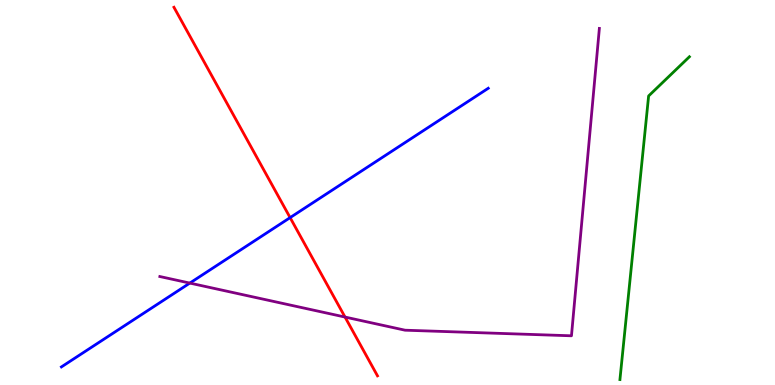[{'lines': ['blue', 'red'], 'intersections': [{'x': 3.74, 'y': 4.35}]}, {'lines': ['green', 'red'], 'intersections': []}, {'lines': ['purple', 'red'], 'intersections': [{'x': 4.45, 'y': 1.76}]}, {'lines': ['blue', 'green'], 'intersections': []}, {'lines': ['blue', 'purple'], 'intersections': [{'x': 2.45, 'y': 2.65}]}, {'lines': ['green', 'purple'], 'intersections': []}]